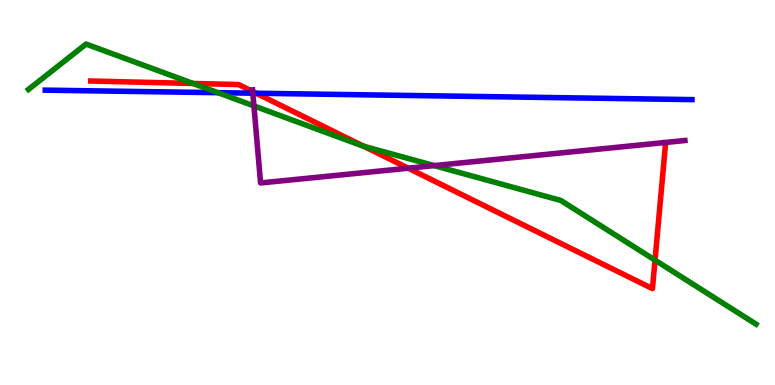[{'lines': ['blue', 'red'], 'intersections': [{'x': 3.31, 'y': 7.58}]}, {'lines': ['green', 'red'], 'intersections': [{'x': 2.49, 'y': 7.83}, {'x': 4.69, 'y': 6.2}, {'x': 8.45, 'y': 3.24}]}, {'lines': ['purple', 'red'], 'intersections': [{'x': 3.26, 'y': 7.62}, {'x': 5.27, 'y': 5.63}]}, {'lines': ['blue', 'green'], 'intersections': [{'x': 2.81, 'y': 7.59}]}, {'lines': ['blue', 'purple'], 'intersections': [{'x': 3.26, 'y': 7.58}]}, {'lines': ['green', 'purple'], 'intersections': [{'x': 3.28, 'y': 7.25}, {'x': 5.6, 'y': 5.7}]}]